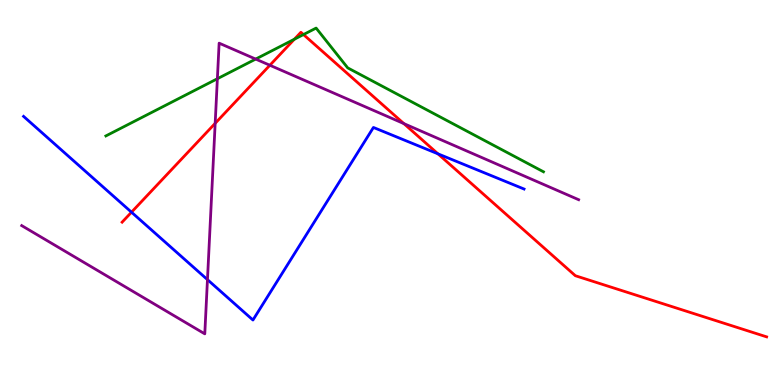[{'lines': ['blue', 'red'], 'intersections': [{'x': 1.7, 'y': 4.49}, {'x': 5.65, 'y': 6.0}]}, {'lines': ['green', 'red'], 'intersections': [{'x': 3.8, 'y': 8.98}, {'x': 3.92, 'y': 9.1}]}, {'lines': ['purple', 'red'], 'intersections': [{'x': 2.78, 'y': 6.8}, {'x': 3.48, 'y': 8.31}, {'x': 5.21, 'y': 6.79}]}, {'lines': ['blue', 'green'], 'intersections': []}, {'lines': ['blue', 'purple'], 'intersections': [{'x': 2.68, 'y': 2.74}]}, {'lines': ['green', 'purple'], 'intersections': [{'x': 2.8, 'y': 7.96}, {'x': 3.3, 'y': 8.47}]}]